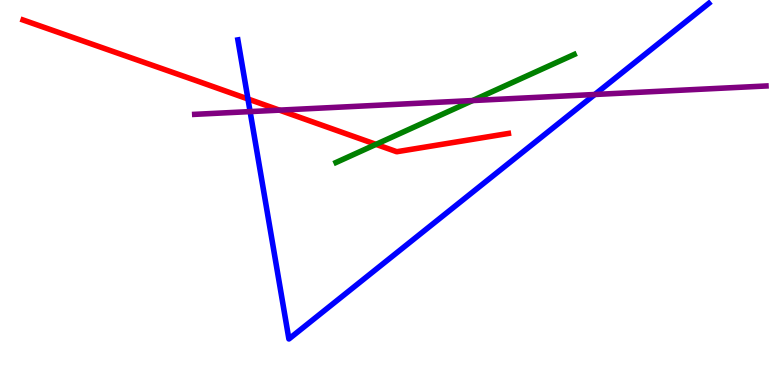[{'lines': ['blue', 'red'], 'intersections': [{'x': 3.2, 'y': 7.43}]}, {'lines': ['green', 'red'], 'intersections': [{'x': 4.85, 'y': 6.25}]}, {'lines': ['purple', 'red'], 'intersections': [{'x': 3.61, 'y': 7.14}]}, {'lines': ['blue', 'green'], 'intersections': []}, {'lines': ['blue', 'purple'], 'intersections': [{'x': 3.23, 'y': 7.1}, {'x': 7.67, 'y': 7.55}]}, {'lines': ['green', 'purple'], 'intersections': [{'x': 6.1, 'y': 7.39}]}]